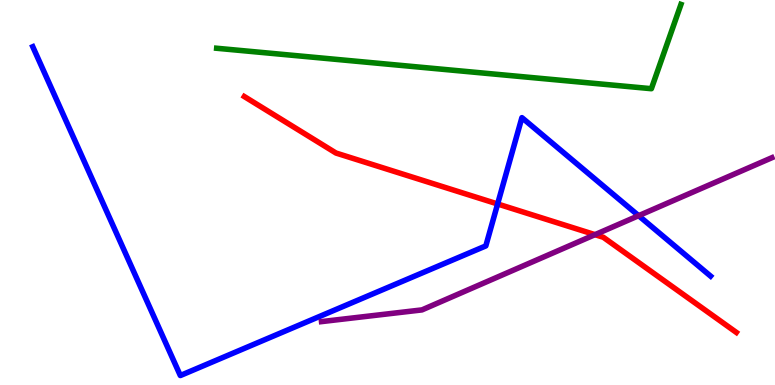[{'lines': ['blue', 'red'], 'intersections': [{'x': 6.42, 'y': 4.7}]}, {'lines': ['green', 'red'], 'intersections': []}, {'lines': ['purple', 'red'], 'intersections': [{'x': 7.68, 'y': 3.91}]}, {'lines': ['blue', 'green'], 'intersections': []}, {'lines': ['blue', 'purple'], 'intersections': [{'x': 8.24, 'y': 4.4}]}, {'lines': ['green', 'purple'], 'intersections': []}]